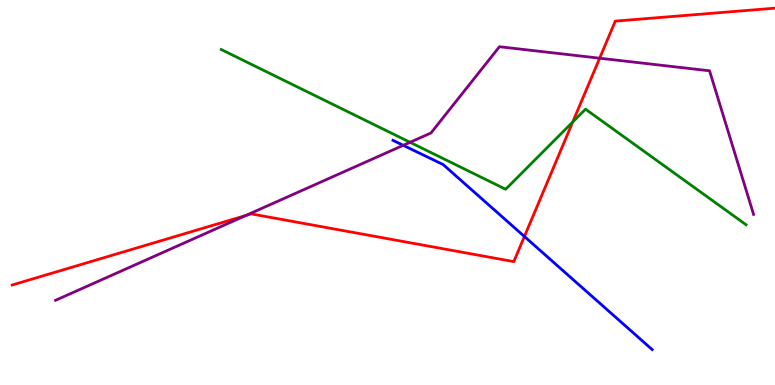[{'lines': ['blue', 'red'], 'intersections': [{'x': 6.77, 'y': 3.86}]}, {'lines': ['green', 'red'], 'intersections': [{'x': 7.39, 'y': 6.83}]}, {'lines': ['purple', 'red'], 'intersections': [{'x': 3.17, 'y': 4.4}, {'x': 7.74, 'y': 8.49}]}, {'lines': ['blue', 'green'], 'intersections': []}, {'lines': ['blue', 'purple'], 'intersections': [{'x': 5.2, 'y': 6.23}]}, {'lines': ['green', 'purple'], 'intersections': [{'x': 5.29, 'y': 6.3}]}]